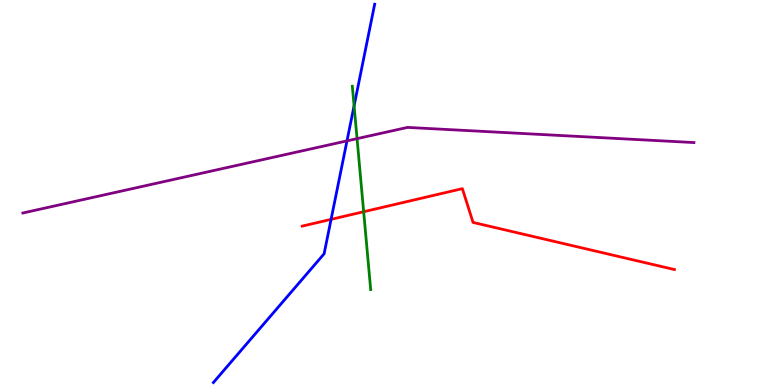[{'lines': ['blue', 'red'], 'intersections': [{'x': 4.27, 'y': 4.3}]}, {'lines': ['green', 'red'], 'intersections': [{'x': 4.69, 'y': 4.5}]}, {'lines': ['purple', 'red'], 'intersections': []}, {'lines': ['blue', 'green'], 'intersections': [{'x': 4.57, 'y': 7.25}]}, {'lines': ['blue', 'purple'], 'intersections': [{'x': 4.48, 'y': 6.34}]}, {'lines': ['green', 'purple'], 'intersections': [{'x': 4.61, 'y': 6.4}]}]